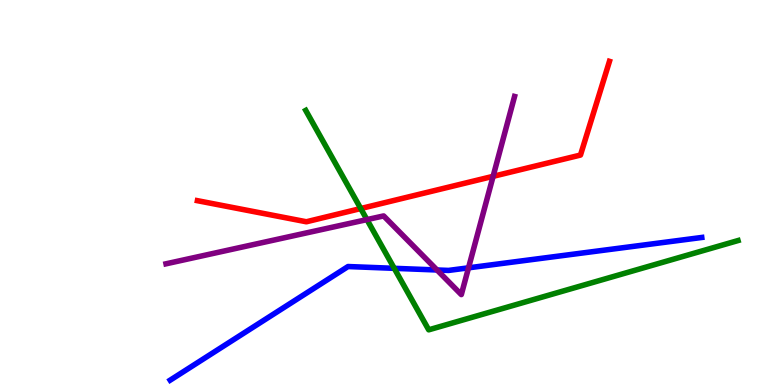[{'lines': ['blue', 'red'], 'intersections': []}, {'lines': ['green', 'red'], 'intersections': [{'x': 4.65, 'y': 4.58}]}, {'lines': ['purple', 'red'], 'intersections': [{'x': 6.36, 'y': 5.42}]}, {'lines': ['blue', 'green'], 'intersections': [{'x': 5.09, 'y': 3.03}]}, {'lines': ['blue', 'purple'], 'intersections': [{'x': 5.64, 'y': 2.99}, {'x': 6.05, 'y': 3.04}]}, {'lines': ['green', 'purple'], 'intersections': [{'x': 4.73, 'y': 4.3}]}]